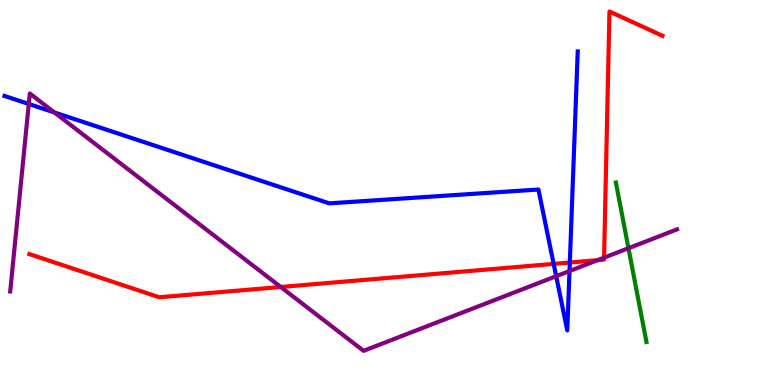[{'lines': ['blue', 'red'], 'intersections': [{'x': 7.14, 'y': 3.15}, {'x': 7.35, 'y': 3.18}]}, {'lines': ['green', 'red'], 'intersections': []}, {'lines': ['purple', 'red'], 'intersections': [{'x': 3.62, 'y': 2.55}, {'x': 7.71, 'y': 3.24}, {'x': 7.79, 'y': 3.31}]}, {'lines': ['blue', 'green'], 'intersections': []}, {'lines': ['blue', 'purple'], 'intersections': [{'x': 0.371, 'y': 7.3}, {'x': 0.702, 'y': 7.08}, {'x': 7.18, 'y': 2.83}, {'x': 7.35, 'y': 2.96}]}, {'lines': ['green', 'purple'], 'intersections': [{'x': 8.11, 'y': 3.55}]}]